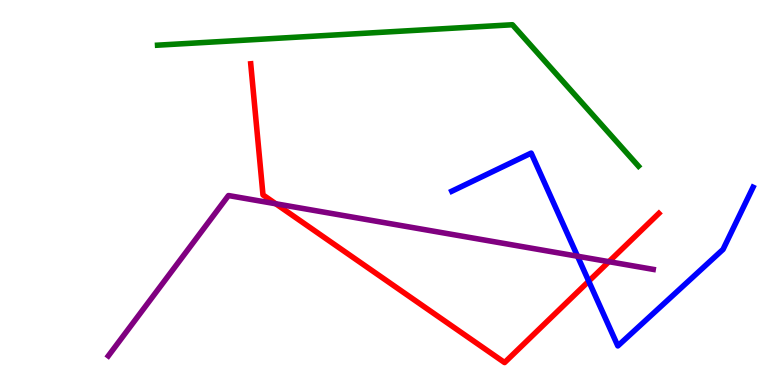[{'lines': ['blue', 'red'], 'intersections': [{'x': 7.6, 'y': 2.7}]}, {'lines': ['green', 'red'], 'intersections': []}, {'lines': ['purple', 'red'], 'intersections': [{'x': 3.56, 'y': 4.71}, {'x': 7.86, 'y': 3.2}]}, {'lines': ['blue', 'green'], 'intersections': []}, {'lines': ['blue', 'purple'], 'intersections': [{'x': 7.45, 'y': 3.34}]}, {'lines': ['green', 'purple'], 'intersections': []}]